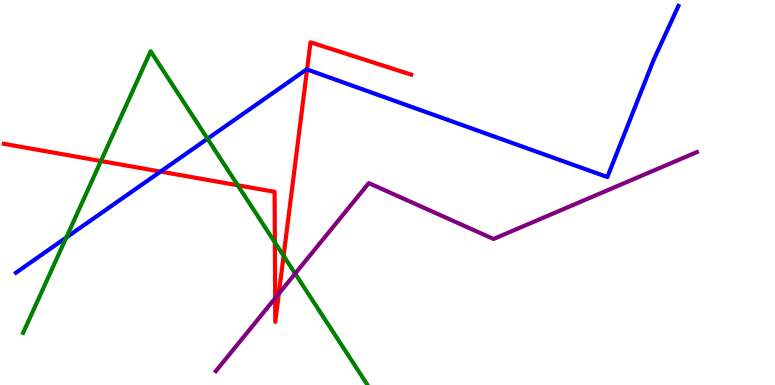[{'lines': ['blue', 'red'], 'intersections': [{'x': 2.07, 'y': 5.54}, {'x': 3.96, 'y': 8.2}]}, {'lines': ['green', 'red'], 'intersections': [{'x': 1.3, 'y': 5.82}, {'x': 3.07, 'y': 5.19}, {'x': 3.55, 'y': 3.7}, {'x': 3.66, 'y': 3.36}]}, {'lines': ['purple', 'red'], 'intersections': [{'x': 3.55, 'y': 2.25}, {'x': 3.6, 'y': 2.37}]}, {'lines': ['blue', 'green'], 'intersections': [{'x': 0.855, 'y': 3.83}, {'x': 2.68, 'y': 6.4}]}, {'lines': ['blue', 'purple'], 'intersections': []}, {'lines': ['green', 'purple'], 'intersections': [{'x': 3.81, 'y': 2.89}]}]